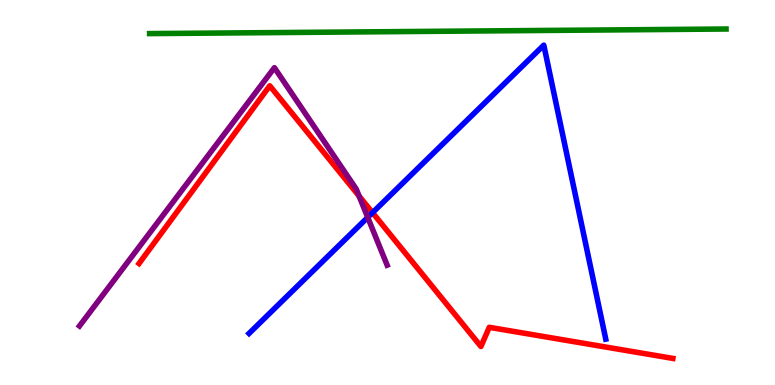[{'lines': ['blue', 'red'], 'intersections': [{'x': 4.81, 'y': 4.48}]}, {'lines': ['green', 'red'], 'intersections': []}, {'lines': ['purple', 'red'], 'intersections': [{'x': 4.63, 'y': 4.91}]}, {'lines': ['blue', 'green'], 'intersections': []}, {'lines': ['blue', 'purple'], 'intersections': [{'x': 4.74, 'y': 4.35}]}, {'lines': ['green', 'purple'], 'intersections': []}]